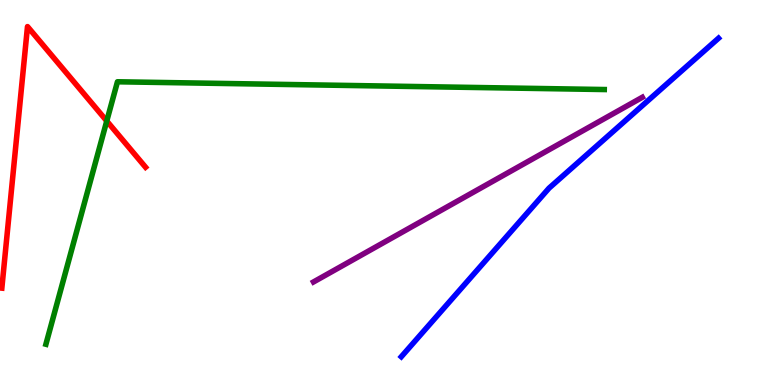[{'lines': ['blue', 'red'], 'intersections': []}, {'lines': ['green', 'red'], 'intersections': [{'x': 1.38, 'y': 6.86}]}, {'lines': ['purple', 'red'], 'intersections': []}, {'lines': ['blue', 'green'], 'intersections': []}, {'lines': ['blue', 'purple'], 'intersections': []}, {'lines': ['green', 'purple'], 'intersections': []}]